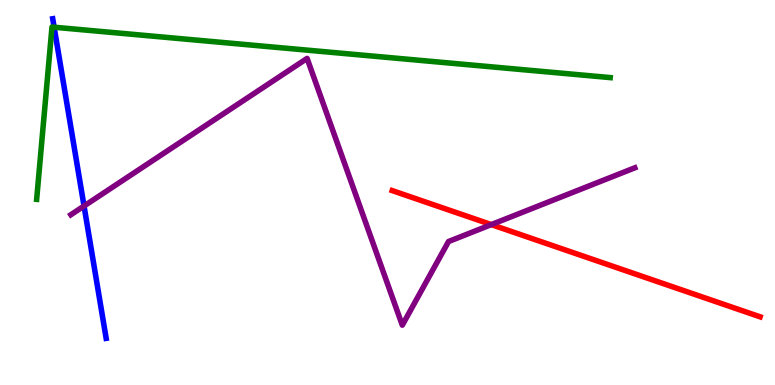[{'lines': ['blue', 'red'], 'intersections': []}, {'lines': ['green', 'red'], 'intersections': []}, {'lines': ['purple', 'red'], 'intersections': [{'x': 6.34, 'y': 4.17}]}, {'lines': ['blue', 'green'], 'intersections': [{'x': 0.698, 'y': 9.29}]}, {'lines': ['blue', 'purple'], 'intersections': [{'x': 1.08, 'y': 4.65}]}, {'lines': ['green', 'purple'], 'intersections': []}]